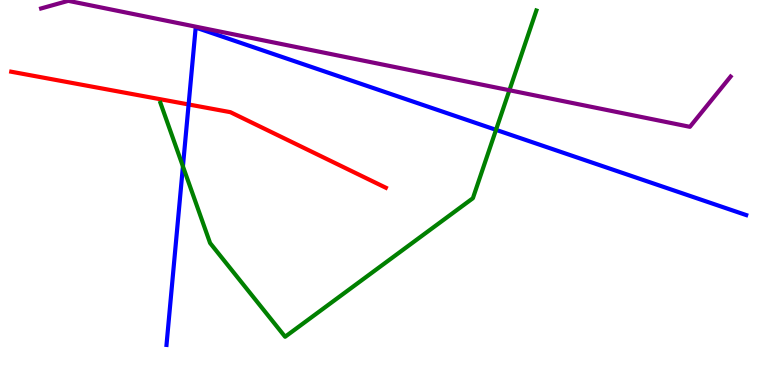[{'lines': ['blue', 'red'], 'intersections': [{'x': 2.43, 'y': 7.29}]}, {'lines': ['green', 'red'], 'intersections': []}, {'lines': ['purple', 'red'], 'intersections': []}, {'lines': ['blue', 'green'], 'intersections': [{'x': 2.36, 'y': 5.68}, {'x': 6.4, 'y': 6.63}]}, {'lines': ['blue', 'purple'], 'intersections': []}, {'lines': ['green', 'purple'], 'intersections': [{'x': 6.57, 'y': 7.66}]}]